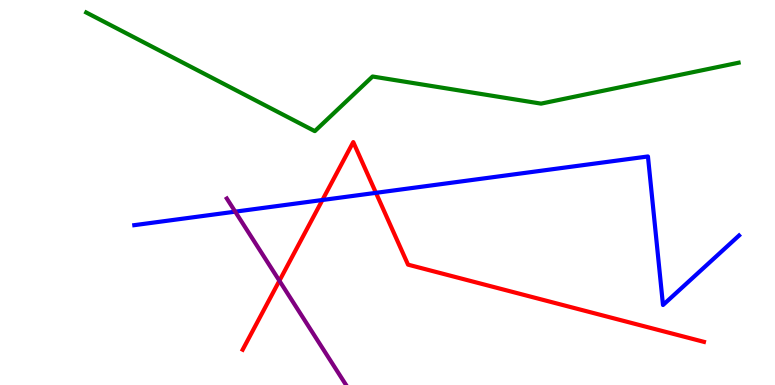[{'lines': ['blue', 'red'], 'intersections': [{'x': 4.16, 'y': 4.81}, {'x': 4.85, 'y': 4.99}]}, {'lines': ['green', 'red'], 'intersections': []}, {'lines': ['purple', 'red'], 'intersections': [{'x': 3.61, 'y': 2.71}]}, {'lines': ['blue', 'green'], 'intersections': []}, {'lines': ['blue', 'purple'], 'intersections': [{'x': 3.04, 'y': 4.5}]}, {'lines': ['green', 'purple'], 'intersections': []}]